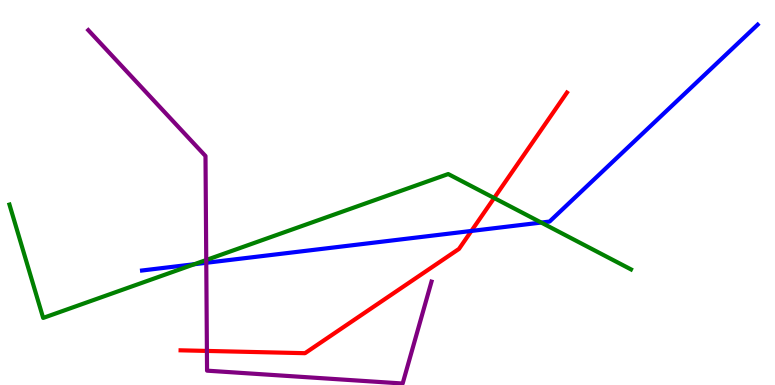[{'lines': ['blue', 'red'], 'intersections': [{'x': 6.08, 'y': 4.0}]}, {'lines': ['green', 'red'], 'intersections': [{'x': 6.38, 'y': 4.86}]}, {'lines': ['purple', 'red'], 'intersections': [{'x': 2.67, 'y': 0.885}]}, {'lines': ['blue', 'green'], 'intersections': [{'x': 2.51, 'y': 3.14}, {'x': 6.98, 'y': 4.22}]}, {'lines': ['blue', 'purple'], 'intersections': [{'x': 2.66, 'y': 3.17}]}, {'lines': ['green', 'purple'], 'intersections': [{'x': 2.66, 'y': 3.25}]}]